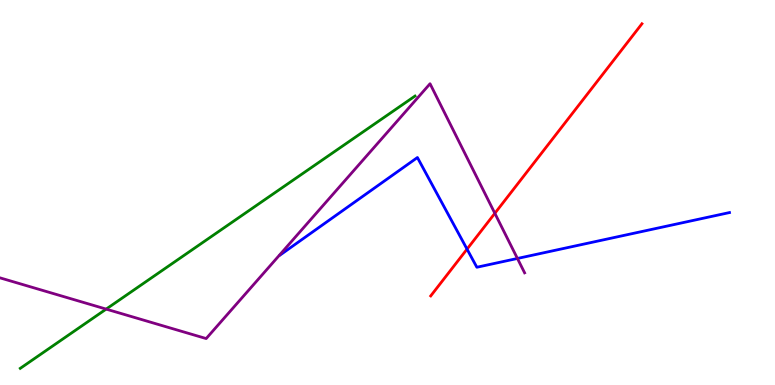[{'lines': ['blue', 'red'], 'intersections': [{'x': 6.03, 'y': 3.53}]}, {'lines': ['green', 'red'], 'intersections': []}, {'lines': ['purple', 'red'], 'intersections': [{'x': 6.39, 'y': 4.46}]}, {'lines': ['blue', 'green'], 'intersections': []}, {'lines': ['blue', 'purple'], 'intersections': [{'x': 6.68, 'y': 3.29}]}, {'lines': ['green', 'purple'], 'intersections': [{'x': 1.37, 'y': 1.97}]}]